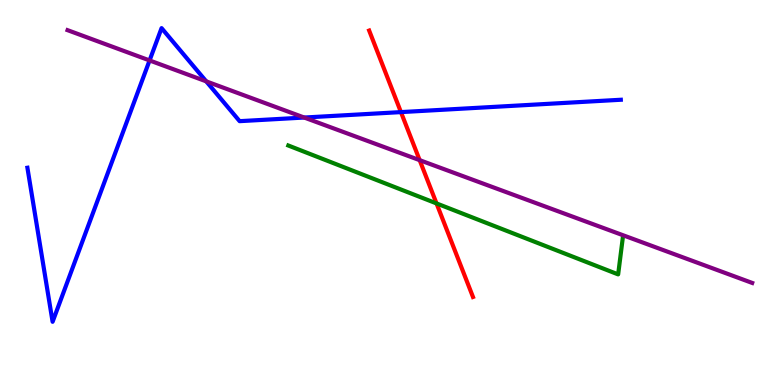[{'lines': ['blue', 'red'], 'intersections': [{'x': 5.17, 'y': 7.09}]}, {'lines': ['green', 'red'], 'intersections': [{'x': 5.63, 'y': 4.72}]}, {'lines': ['purple', 'red'], 'intersections': [{'x': 5.42, 'y': 5.84}]}, {'lines': ['blue', 'green'], 'intersections': []}, {'lines': ['blue', 'purple'], 'intersections': [{'x': 1.93, 'y': 8.43}, {'x': 2.66, 'y': 7.89}, {'x': 3.93, 'y': 6.95}]}, {'lines': ['green', 'purple'], 'intersections': []}]